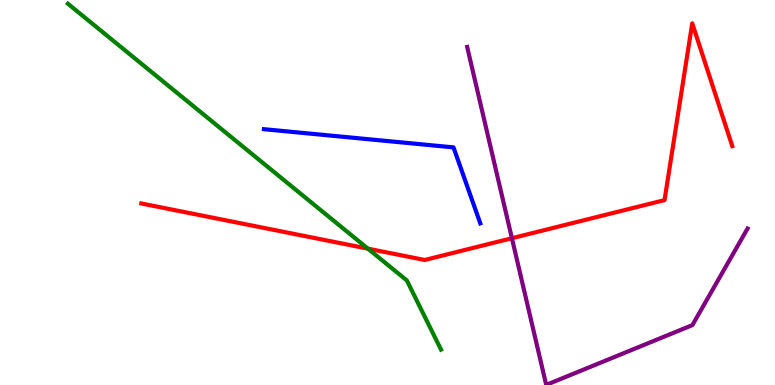[{'lines': ['blue', 'red'], 'intersections': []}, {'lines': ['green', 'red'], 'intersections': [{'x': 4.75, 'y': 3.54}]}, {'lines': ['purple', 'red'], 'intersections': [{'x': 6.61, 'y': 3.81}]}, {'lines': ['blue', 'green'], 'intersections': []}, {'lines': ['blue', 'purple'], 'intersections': []}, {'lines': ['green', 'purple'], 'intersections': []}]